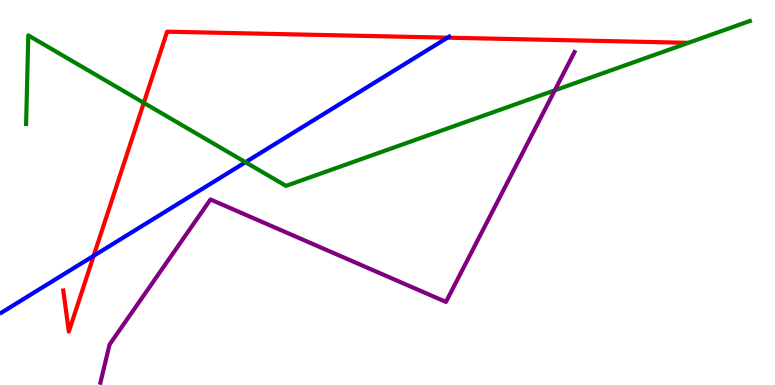[{'lines': ['blue', 'red'], 'intersections': [{'x': 1.21, 'y': 3.36}, {'x': 5.77, 'y': 9.02}]}, {'lines': ['green', 'red'], 'intersections': [{'x': 1.86, 'y': 7.33}]}, {'lines': ['purple', 'red'], 'intersections': []}, {'lines': ['blue', 'green'], 'intersections': [{'x': 3.17, 'y': 5.79}]}, {'lines': ['blue', 'purple'], 'intersections': []}, {'lines': ['green', 'purple'], 'intersections': [{'x': 7.16, 'y': 7.65}]}]